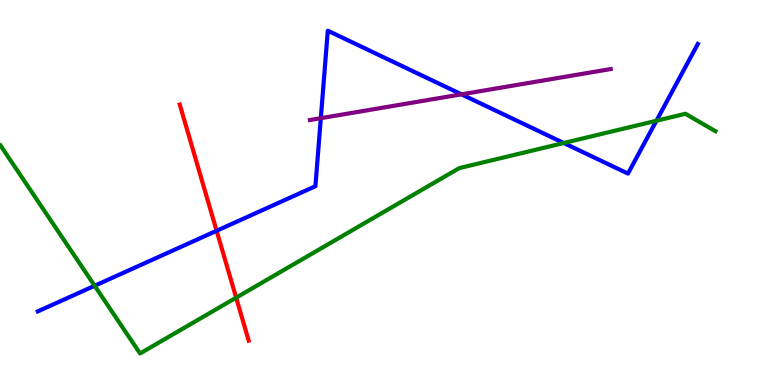[{'lines': ['blue', 'red'], 'intersections': [{'x': 2.8, 'y': 4.01}]}, {'lines': ['green', 'red'], 'intersections': [{'x': 3.05, 'y': 2.27}]}, {'lines': ['purple', 'red'], 'intersections': []}, {'lines': ['blue', 'green'], 'intersections': [{'x': 1.22, 'y': 2.58}, {'x': 7.27, 'y': 6.29}, {'x': 8.47, 'y': 6.86}]}, {'lines': ['blue', 'purple'], 'intersections': [{'x': 4.14, 'y': 6.93}, {'x': 5.95, 'y': 7.55}]}, {'lines': ['green', 'purple'], 'intersections': []}]